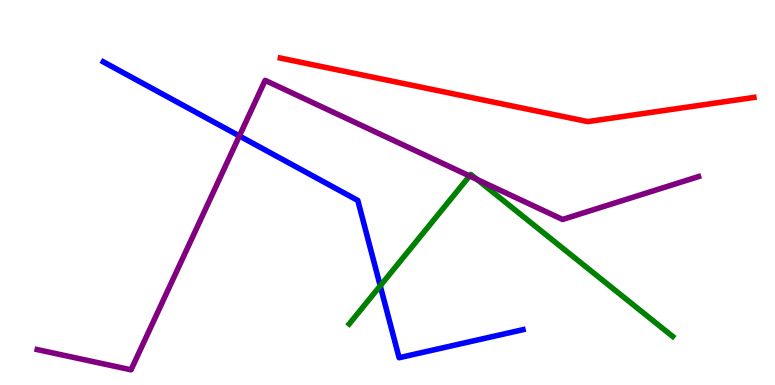[{'lines': ['blue', 'red'], 'intersections': []}, {'lines': ['green', 'red'], 'intersections': []}, {'lines': ['purple', 'red'], 'intersections': []}, {'lines': ['blue', 'green'], 'intersections': [{'x': 4.91, 'y': 2.58}]}, {'lines': ['blue', 'purple'], 'intersections': [{'x': 3.09, 'y': 6.47}]}, {'lines': ['green', 'purple'], 'intersections': [{'x': 6.06, 'y': 5.43}, {'x': 6.16, 'y': 5.34}]}]